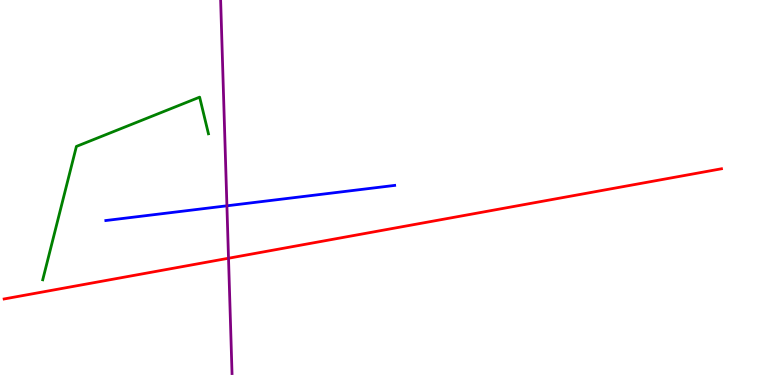[{'lines': ['blue', 'red'], 'intersections': []}, {'lines': ['green', 'red'], 'intersections': []}, {'lines': ['purple', 'red'], 'intersections': [{'x': 2.95, 'y': 3.29}]}, {'lines': ['blue', 'green'], 'intersections': []}, {'lines': ['blue', 'purple'], 'intersections': [{'x': 2.93, 'y': 4.65}]}, {'lines': ['green', 'purple'], 'intersections': []}]